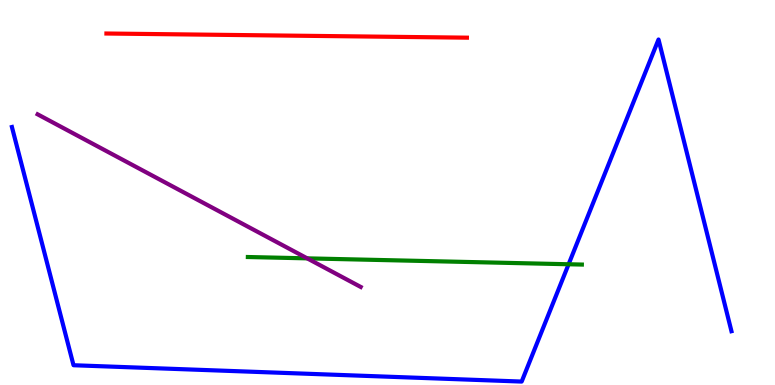[{'lines': ['blue', 'red'], 'intersections': []}, {'lines': ['green', 'red'], 'intersections': []}, {'lines': ['purple', 'red'], 'intersections': []}, {'lines': ['blue', 'green'], 'intersections': [{'x': 7.34, 'y': 3.14}]}, {'lines': ['blue', 'purple'], 'intersections': []}, {'lines': ['green', 'purple'], 'intersections': [{'x': 3.96, 'y': 3.29}]}]